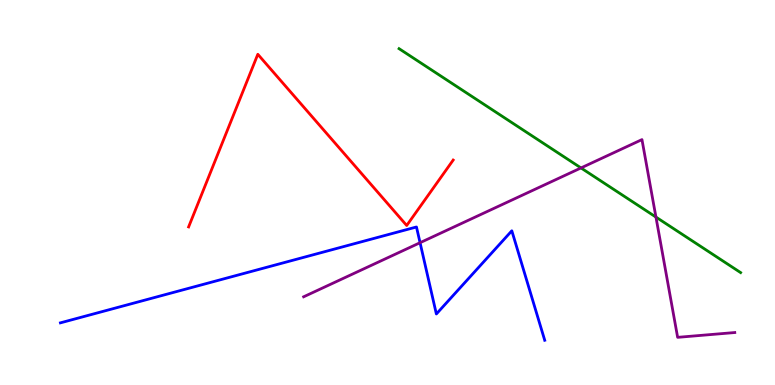[{'lines': ['blue', 'red'], 'intersections': []}, {'lines': ['green', 'red'], 'intersections': []}, {'lines': ['purple', 'red'], 'intersections': []}, {'lines': ['blue', 'green'], 'intersections': []}, {'lines': ['blue', 'purple'], 'intersections': [{'x': 5.42, 'y': 3.7}]}, {'lines': ['green', 'purple'], 'intersections': [{'x': 7.5, 'y': 5.64}, {'x': 8.46, 'y': 4.36}]}]